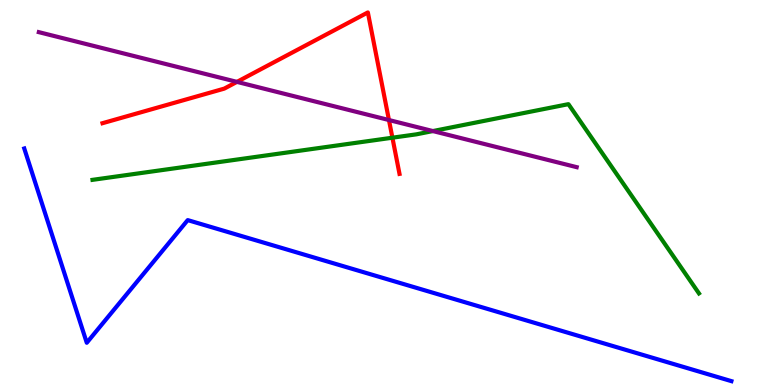[{'lines': ['blue', 'red'], 'intersections': []}, {'lines': ['green', 'red'], 'intersections': [{'x': 5.06, 'y': 6.42}]}, {'lines': ['purple', 'red'], 'intersections': [{'x': 3.06, 'y': 7.87}, {'x': 5.02, 'y': 6.88}]}, {'lines': ['blue', 'green'], 'intersections': []}, {'lines': ['blue', 'purple'], 'intersections': []}, {'lines': ['green', 'purple'], 'intersections': [{'x': 5.59, 'y': 6.6}]}]